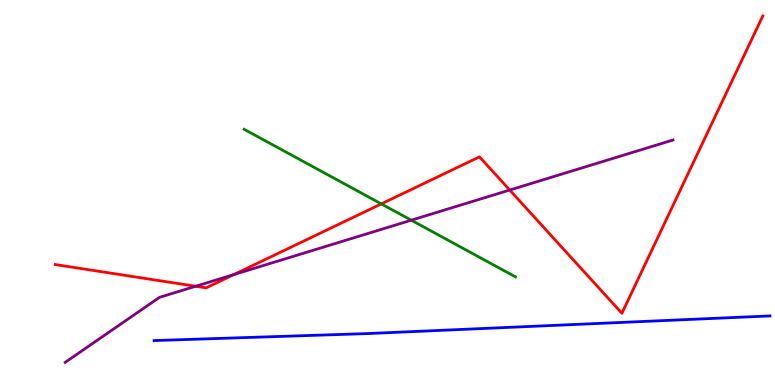[{'lines': ['blue', 'red'], 'intersections': []}, {'lines': ['green', 'red'], 'intersections': [{'x': 4.92, 'y': 4.7}]}, {'lines': ['purple', 'red'], 'intersections': [{'x': 2.52, 'y': 2.56}, {'x': 3.02, 'y': 2.87}, {'x': 6.58, 'y': 5.06}]}, {'lines': ['blue', 'green'], 'intersections': []}, {'lines': ['blue', 'purple'], 'intersections': []}, {'lines': ['green', 'purple'], 'intersections': [{'x': 5.31, 'y': 4.28}]}]